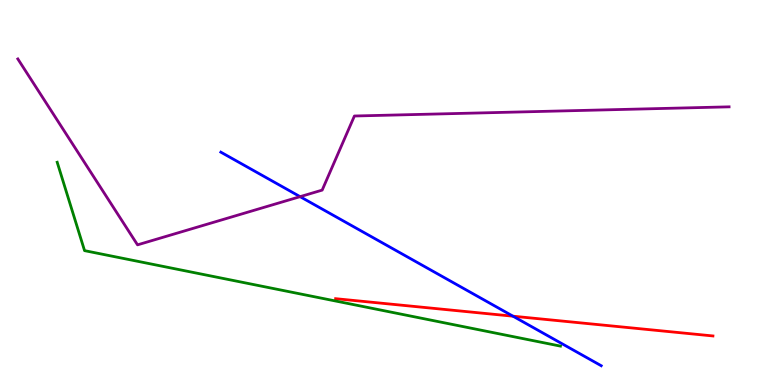[{'lines': ['blue', 'red'], 'intersections': [{'x': 6.62, 'y': 1.79}]}, {'lines': ['green', 'red'], 'intersections': []}, {'lines': ['purple', 'red'], 'intersections': []}, {'lines': ['blue', 'green'], 'intersections': []}, {'lines': ['blue', 'purple'], 'intersections': [{'x': 3.87, 'y': 4.89}]}, {'lines': ['green', 'purple'], 'intersections': []}]